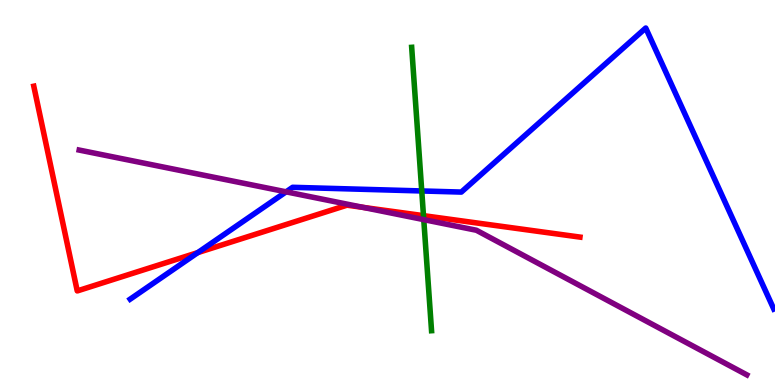[{'lines': ['blue', 'red'], 'intersections': [{'x': 2.55, 'y': 3.44}]}, {'lines': ['green', 'red'], 'intersections': [{'x': 5.46, 'y': 4.4}]}, {'lines': ['purple', 'red'], 'intersections': [{'x': 4.68, 'y': 4.61}]}, {'lines': ['blue', 'green'], 'intersections': [{'x': 5.44, 'y': 5.04}]}, {'lines': ['blue', 'purple'], 'intersections': [{'x': 3.69, 'y': 5.02}]}, {'lines': ['green', 'purple'], 'intersections': [{'x': 5.47, 'y': 4.3}]}]